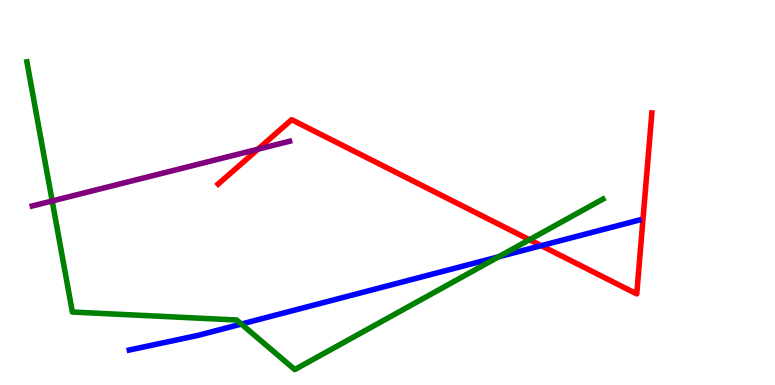[{'lines': ['blue', 'red'], 'intersections': [{'x': 6.98, 'y': 3.62}]}, {'lines': ['green', 'red'], 'intersections': [{'x': 6.83, 'y': 3.77}]}, {'lines': ['purple', 'red'], 'intersections': [{'x': 3.33, 'y': 6.12}]}, {'lines': ['blue', 'green'], 'intersections': [{'x': 3.11, 'y': 1.58}, {'x': 6.43, 'y': 3.33}]}, {'lines': ['blue', 'purple'], 'intersections': []}, {'lines': ['green', 'purple'], 'intersections': [{'x': 0.673, 'y': 4.78}]}]